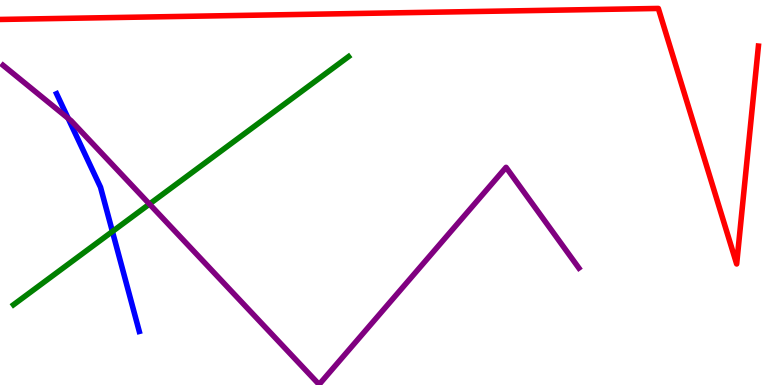[{'lines': ['blue', 'red'], 'intersections': []}, {'lines': ['green', 'red'], 'intersections': []}, {'lines': ['purple', 'red'], 'intersections': []}, {'lines': ['blue', 'green'], 'intersections': [{'x': 1.45, 'y': 3.99}]}, {'lines': ['blue', 'purple'], 'intersections': [{'x': 0.879, 'y': 6.93}]}, {'lines': ['green', 'purple'], 'intersections': [{'x': 1.93, 'y': 4.7}]}]